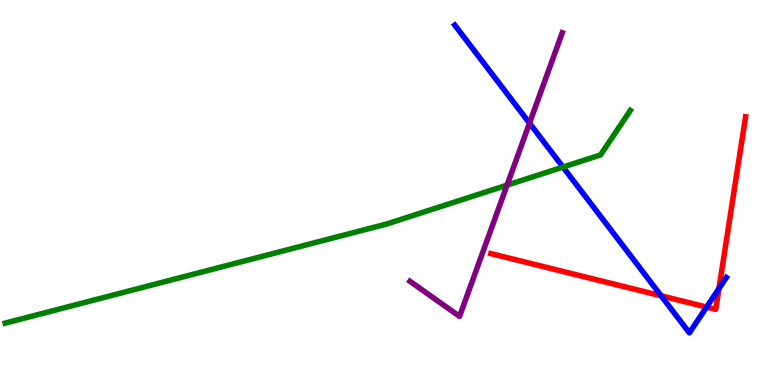[{'lines': ['blue', 'red'], 'intersections': [{'x': 8.53, 'y': 2.32}, {'x': 9.12, 'y': 2.02}, {'x': 9.28, 'y': 2.5}]}, {'lines': ['green', 'red'], 'intersections': []}, {'lines': ['purple', 'red'], 'intersections': []}, {'lines': ['blue', 'green'], 'intersections': [{'x': 7.26, 'y': 5.66}]}, {'lines': ['blue', 'purple'], 'intersections': [{'x': 6.83, 'y': 6.8}]}, {'lines': ['green', 'purple'], 'intersections': [{'x': 6.54, 'y': 5.19}]}]